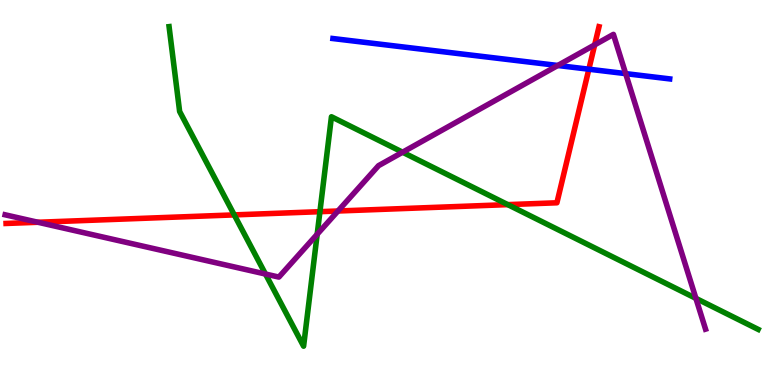[{'lines': ['blue', 'red'], 'intersections': [{'x': 7.6, 'y': 8.2}]}, {'lines': ['green', 'red'], 'intersections': [{'x': 3.02, 'y': 4.42}, {'x': 4.13, 'y': 4.5}, {'x': 6.55, 'y': 4.68}]}, {'lines': ['purple', 'red'], 'intersections': [{'x': 0.49, 'y': 4.23}, {'x': 4.36, 'y': 4.52}, {'x': 7.67, 'y': 8.83}]}, {'lines': ['blue', 'green'], 'intersections': []}, {'lines': ['blue', 'purple'], 'intersections': [{'x': 7.2, 'y': 8.3}, {'x': 8.07, 'y': 8.09}]}, {'lines': ['green', 'purple'], 'intersections': [{'x': 3.43, 'y': 2.88}, {'x': 4.09, 'y': 3.92}, {'x': 5.19, 'y': 6.05}, {'x': 8.98, 'y': 2.25}]}]